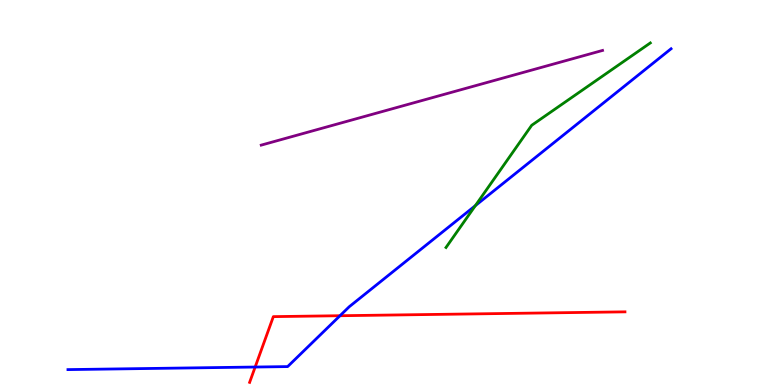[{'lines': ['blue', 'red'], 'intersections': [{'x': 3.29, 'y': 0.467}, {'x': 4.39, 'y': 1.8}]}, {'lines': ['green', 'red'], 'intersections': []}, {'lines': ['purple', 'red'], 'intersections': []}, {'lines': ['blue', 'green'], 'intersections': [{'x': 6.13, 'y': 4.66}]}, {'lines': ['blue', 'purple'], 'intersections': []}, {'lines': ['green', 'purple'], 'intersections': []}]